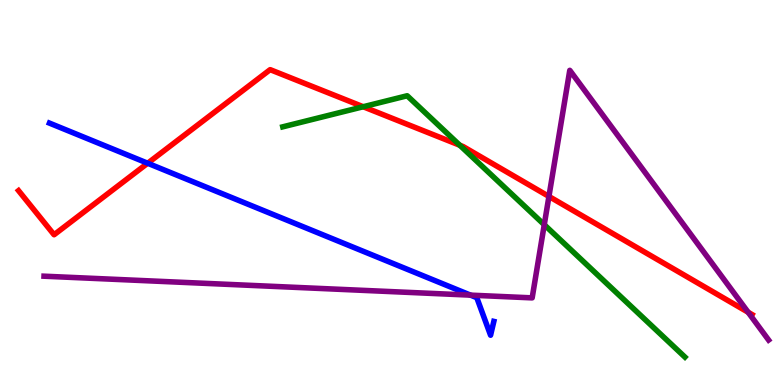[{'lines': ['blue', 'red'], 'intersections': [{'x': 1.91, 'y': 5.76}]}, {'lines': ['green', 'red'], 'intersections': [{'x': 4.69, 'y': 7.23}, {'x': 5.93, 'y': 6.23}]}, {'lines': ['purple', 'red'], 'intersections': [{'x': 7.08, 'y': 4.9}, {'x': 9.65, 'y': 1.89}]}, {'lines': ['blue', 'green'], 'intersections': []}, {'lines': ['blue', 'purple'], 'intersections': [{'x': 6.07, 'y': 2.33}]}, {'lines': ['green', 'purple'], 'intersections': [{'x': 7.02, 'y': 4.16}]}]